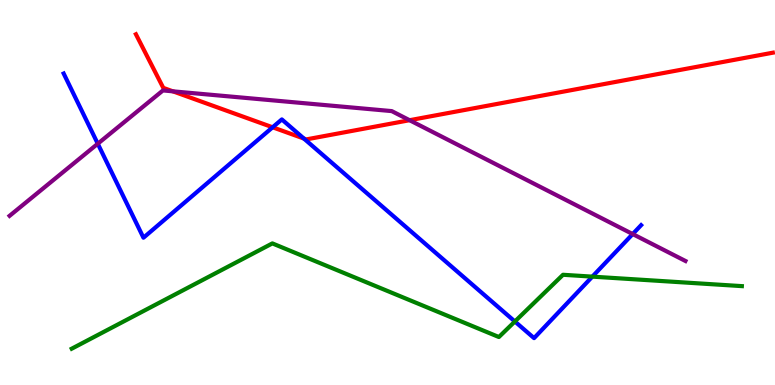[{'lines': ['blue', 'red'], 'intersections': [{'x': 3.52, 'y': 6.69}, {'x': 3.92, 'y': 6.4}]}, {'lines': ['green', 'red'], 'intersections': []}, {'lines': ['purple', 'red'], 'intersections': [{'x': 2.23, 'y': 7.63}, {'x': 5.28, 'y': 6.88}]}, {'lines': ['blue', 'green'], 'intersections': [{'x': 6.64, 'y': 1.65}, {'x': 7.64, 'y': 2.81}]}, {'lines': ['blue', 'purple'], 'intersections': [{'x': 1.26, 'y': 6.27}, {'x': 8.16, 'y': 3.92}]}, {'lines': ['green', 'purple'], 'intersections': []}]